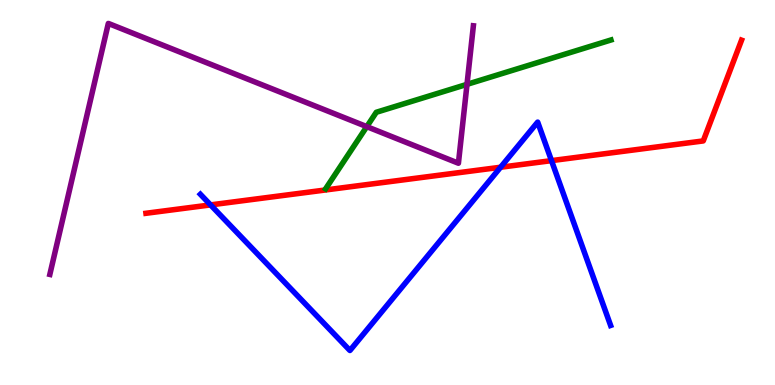[{'lines': ['blue', 'red'], 'intersections': [{'x': 2.72, 'y': 4.68}, {'x': 6.46, 'y': 5.66}, {'x': 7.12, 'y': 5.83}]}, {'lines': ['green', 'red'], 'intersections': []}, {'lines': ['purple', 'red'], 'intersections': []}, {'lines': ['blue', 'green'], 'intersections': []}, {'lines': ['blue', 'purple'], 'intersections': []}, {'lines': ['green', 'purple'], 'intersections': [{'x': 4.73, 'y': 6.71}, {'x': 6.03, 'y': 7.81}]}]